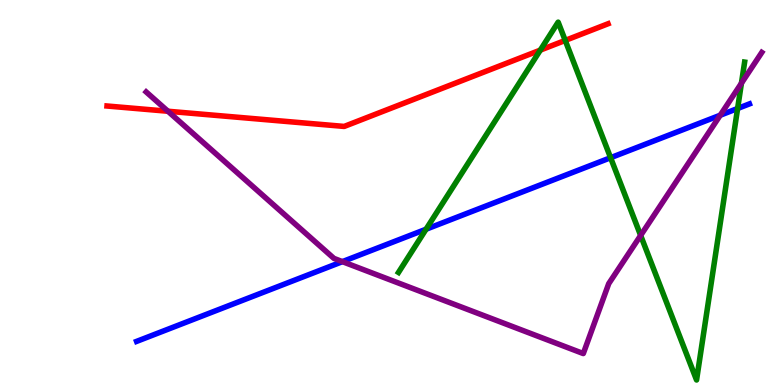[{'lines': ['blue', 'red'], 'intersections': []}, {'lines': ['green', 'red'], 'intersections': [{'x': 6.97, 'y': 8.7}, {'x': 7.29, 'y': 8.95}]}, {'lines': ['purple', 'red'], 'intersections': [{'x': 2.17, 'y': 7.11}]}, {'lines': ['blue', 'green'], 'intersections': [{'x': 5.5, 'y': 4.05}, {'x': 7.88, 'y': 5.9}, {'x': 9.52, 'y': 7.18}]}, {'lines': ['blue', 'purple'], 'intersections': [{'x': 4.42, 'y': 3.2}, {'x': 9.29, 'y': 7.01}]}, {'lines': ['green', 'purple'], 'intersections': [{'x': 8.27, 'y': 3.88}, {'x': 9.57, 'y': 7.84}]}]